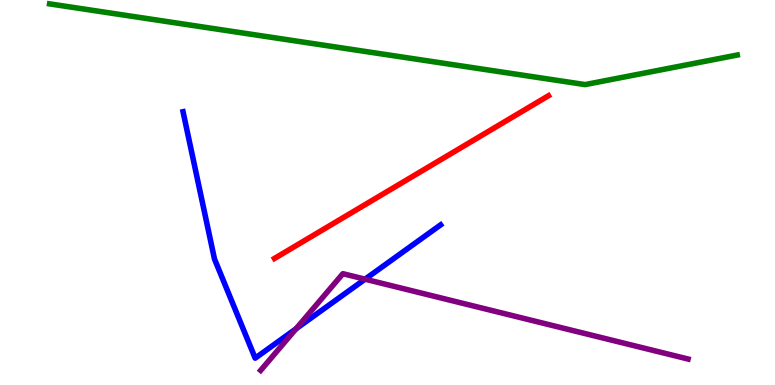[{'lines': ['blue', 'red'], 'intersections': []}, {'lines': ['green', 'red'], 'intersections': []}, {'lines': ['purple', 'red'], 'intersections': []}, {'lines': ['blue', 'green'], 'intersections': []}, {'lines': ['blue', 'purple'], 'intersections': [{'x': 3.82, 'y': 1.46}, {'x': 4.71, 'y': 2.75}]}, {'lines': ['green', 'purple'], 'intersections': []}]